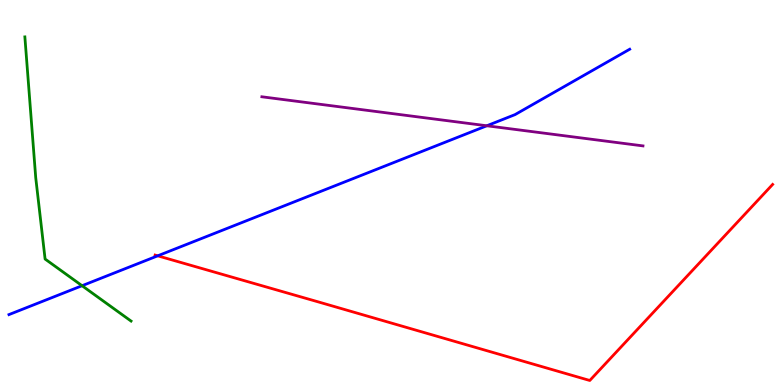[{'lines': ['blue', 'red'], 'intersections': [{'x': 2.04, 'y': 3.36}]}, {'lines': ['green', 'red'], 'intersections': []}, {'lines': ['purple', 'red'], 'intersections': []}, {'lines': ['blue', 'green'], 'intersections': [{'x': 1.06, 'y': 2.58}]}, {'lines': ['blue', 'purple'], 'intersections': [{'x': 6.28, 'y': 6.73}]}, {'lines': ['green', 'purple'], 'intersections': []}]